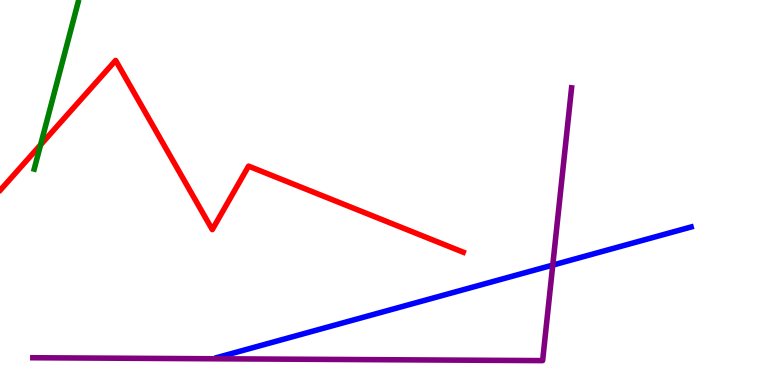[{'lines': ['blue', 'red'], 'intersections': []}, {'lines': ['green', 'red'], 'intersections': [{'x': 0.524, 'y': 6.24}]}, {'lines': ['purple', 'red'], 'intersections': []}, {'lines': ['blue', 'green'], 'intersections': []}, {'lines': ['blue', 'purple'], 'intersections': [{'x': 7.13, 'y': 3.11}]}, {'lines': ['green', 'purple'], 'intersections': []}]